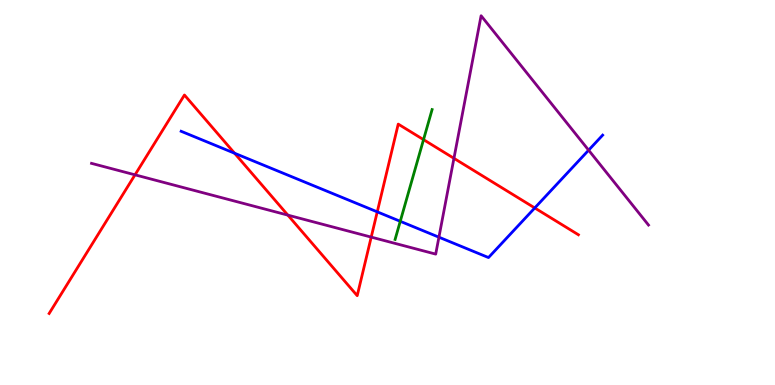[{'lines': ['blue', 'red'], 'intersections': [{'x': 3.03, 'y': 6.02}, {'x': 4.87, 'y': 4.5}, {'x': 6.9, 'y': 4.6}]}, {'lines': ['green', 'red'], 'intersections': [{'x': 5.46, 'y': 6.37}]}, {'lines': ['purple', 'red'], 'intersections': [{'x': 1.74, 'y': 5.46}, {'x': 3.71, 'y': 4.41}, {'x': 4.79, 'y': 3.84}, {'x': 5.86, 'y': 5.89}]}, {'lines': ['blue', 'green'], 'intersections': [{'x': 5.16, 'y': 4.25}]}, {'lines': ['blue', 'purple'], 'intersections': [{'x': 5.66, 'y': 3.84}, {'x': 7.6, 'y': 6.1}]}, {'lines': ['green', 'purple'], 'intersections': []}]